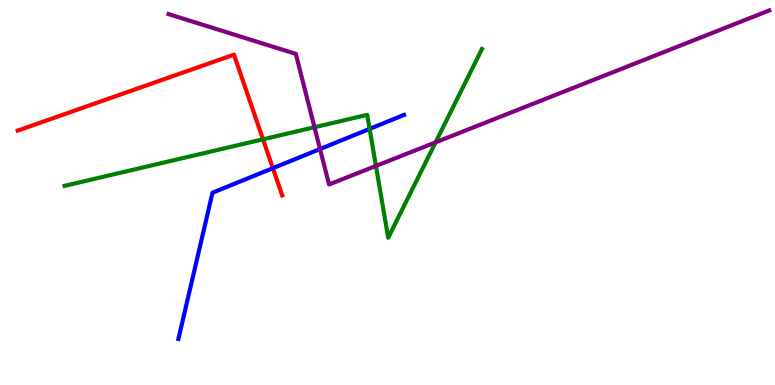[{'lines': ['blue', 'red'], 'intersections': [{'x': 3.52, 'y': 5.63}]}, {'lines': ['green', 'red'], 'intersections': [{'x': 3.39, 'y': 6.38}]}, {'lines': ['purple', 'red'], 'intersections': []}, {'lines': ['blue', 'green'], 'intersections': [{'x': 4.77, 'y': 6.65}]}, {'lines': ['blue', 'purple'], 'intersections': [{'x': 4.13, 'y': 6.13}]}, {'lines': ['green', 'purple'], 'intersections': [{'x': 4.06, 'y': 6.7}, {'x': 4.85, 'y': 5.69}, {'x': 5.62, 'y': 6.3}]}]